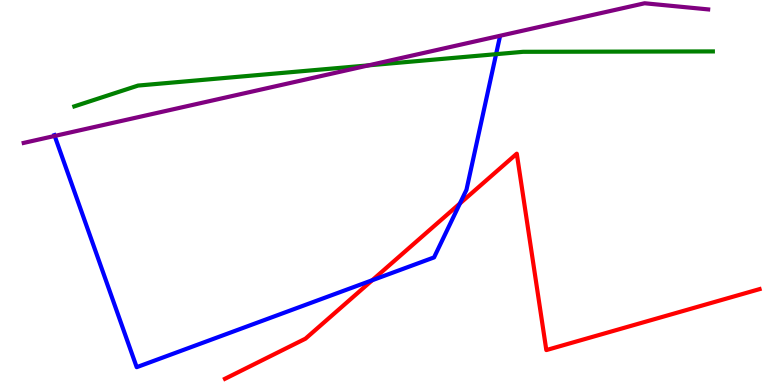[{'lines': ['blue', 'red'], 'intersections': [{'x': 4.8, 'y': 2.72}, {'x': 5.93, 'y': 4.72}]}, {'lines': ['green', 'red'], 'intersections': []}, {'lines': ['purple', 'red'], 'intersections': []}, {'lines': ['blue', 'green'], 'intersections': [{'x': 6.4, 'y': 8.59}]}, {'lines': ['blue', 'purple'], 'intersections': [{'x': 0.705, 'y': 6.47}]}, {'lines': ['green', 'purple'], 'intersections': [{'x': 4.76, 'y': 8.3}]}]